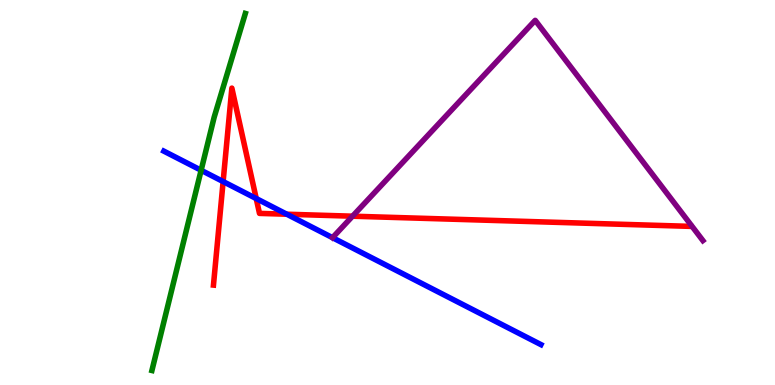[{'lines': ['blue', 'red'], 'intersections': [{'x': 2.88, 'y': 5.28}, {'x': 3.31, 'y': 4.84}, {'x': 3.7, 'y': 4.44}]}, {'lines': ['green', 'red'], 'intersections': []}, {'lines': ['purple', 'red'], 'intersections': [{'x': 4.55, 'y': 4.38}]}, {'lines': ['blue', 'green'], 'intersections': [{'x': 2.6, 'y': 5.58}]}, {'lines': ['blue', 'purple'], 'intersections': []}, {'lines': ['green', 'purple'], 'intersections': []}]